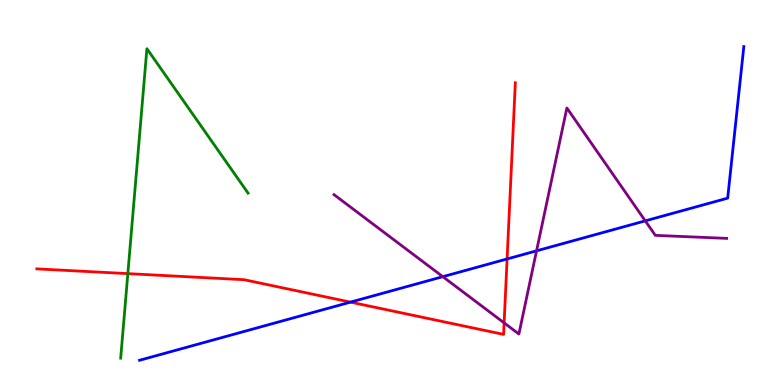[{'lines': ['blue', 'red'], 'intersections': [{'x': 4.52, 'y': 2.15}, {'x': 6.54, 'y': 3.27}]}, {'lines': ['green', 'red'], 'intersections': [{'x': 1.65, 'y': 2.89}]}, {'lines': ['purple', 'red'], 'intersections': [{'x': 6.5, 'y': 1.61}]}, {'lines': ['blue', 'green'], 'intersections': []}, {'lines': ['blue', 'purple'], 'intersections': [{'x': 5.71, 'y': 2.81}, {'x': 6.92, 'y': 3.48}, {'x': 8.33, 'y': 4.26}]}, {'lines': ['green', 'purple'], 'intersections': []}]